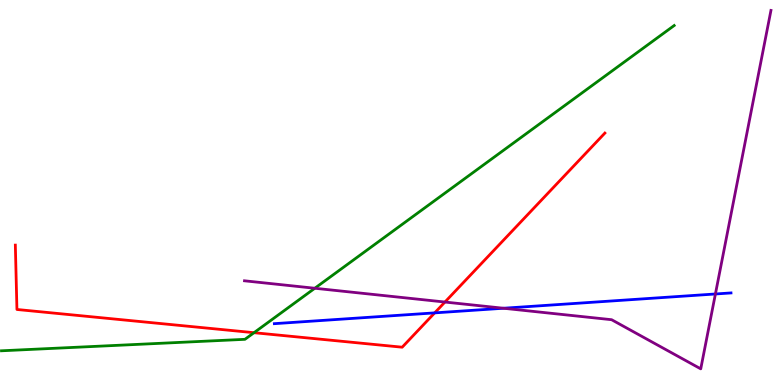[{'lines': ['blue', 'red'], 'intersections': [{'x': 5.61, 'y': 1.87}]}, {'lines': ['green', 'red'], 'intersections': [{'x': 3.28, 'y': 1.36}]}, {'lines': ['purple', 'red'], 'intersections': [{'x': 5.74, 'y': 2.15}]}, {'lines': ['blue', 'green'], 'intersections': []}, {'lines': ['blue', 'purple'], 'intersections': [{'x': 6.5, 'y': 1.99}, {'x': 9.23, 'y': 2.36}]}, {'lines': ['green', 'purple'], 'intersections': [{'x': 4.06, 'y': 2.51}]}]